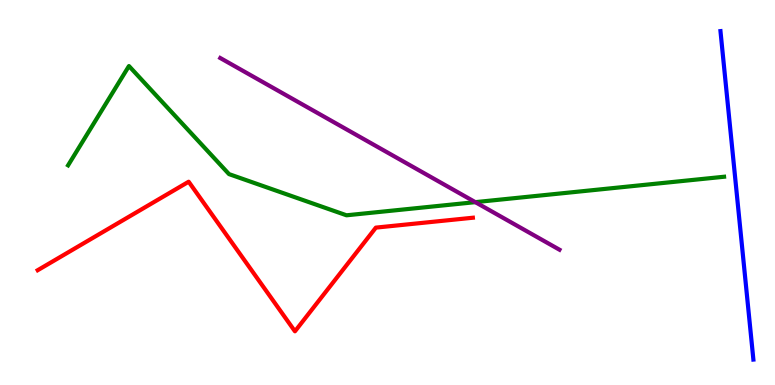[{'lines': ['blue', 'red'], 'intersections': []}, {'lines': ['green', 'red'], 'intersections': []}, {'lines': ['purple', 'red'], 'intersections': []}, {'lines': ['blue', 'green'], 'intersections': []}, {'lines': ['blue', 'purple'], 'intersections': []}, {'lines': ['green', 'purple'], 'intersections': [{'x': 6.13, 'y': 4.75}]}]